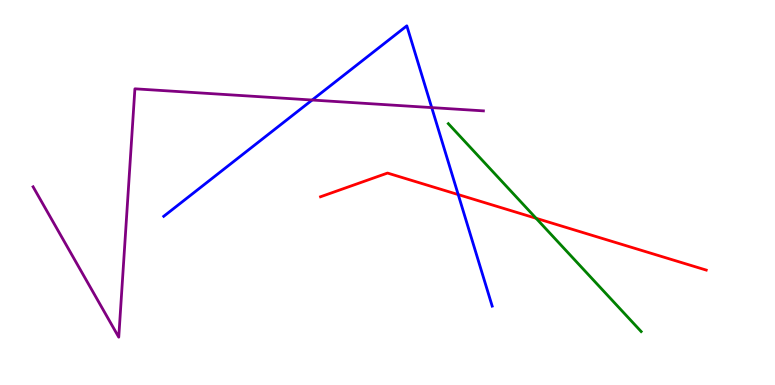[{'lines': ['blue', 'red'], 'intersections': [{'x': 5.91, 'y': 4.95}]}, {'lines': ['green', 'red'], 'intersections': [{'x': 6.92, 'y': 4.33}]}, {'lines': ['purple', 'red'], 'intersections': []}, {'lines': ['blue', 'green'], 'intersections': []}, {'lines': ['blue', 'purple'], 'intersections': [{'x': 4.03, 'y': 7.4}, {'x': 5.57, 'y': 7.21}]}, {'lines': ['green', 'purple'], 'intersections': []}]